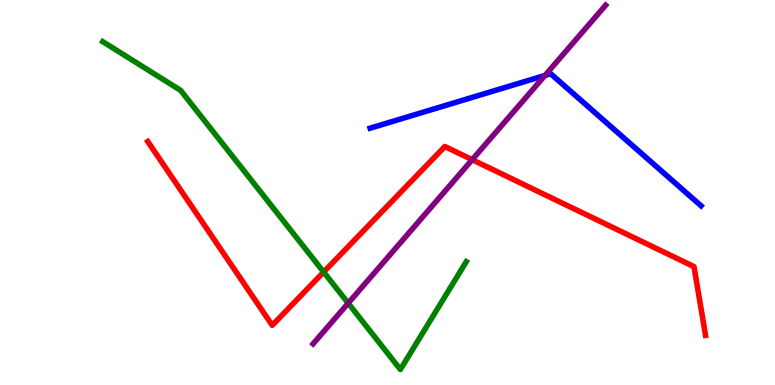[{'lines': ['blue', 'red'], 'intersections': []}, {'lines': ['green', 'red'], 'intersections': [{'x': 4.18, 'y': 2.93}]}, {'lines': ['purple', 'red'], 'intersections': [{'x': 6.09, 'y': 5.85}]}, {'lines': ['blue', 'green'], 'intersections': []}, {'lines': ['blue', 'purple'], 'intersections': [{'x': 7.03, 'y': 8.04}]}, {'lines': ['green', 'purple'], 'intersections': [{'x': 4.49, 'y': 2.12}]}]